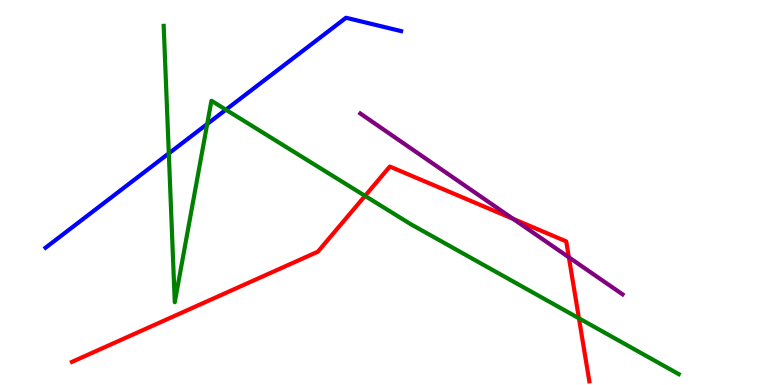[{'lines': ['blue', 'red'], 'intersections': []}, {'lines': ['green', 'red'], 'intersections': [{'x': 4.71, 'y': 4.91}, {'x': 7.47, 'y': 1.73}]}, {'lines': ['purple', 'red'], 'intersections': [{'x': 6.62, 'y': 4.32}, {'x': 7.34, 'y': 3.32}]}, {'lines': ['blue', 'green'], 'intersections': [{'x': 2.18, 'y': 6.02}, {'x': 2.67, 'y': 6.78}, {'x': 2.91, 'y': 7.15}]}, {'lines': ['blue', 'purple'], 'intersections': []}, {'lines': ['green', 'purple'], 'intersections': []}]